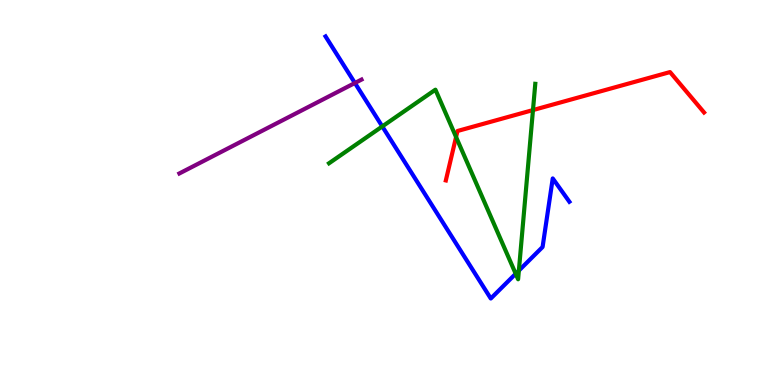[{'lines': ['blue', 'red'], 'intersections': []}, {'lines': ['green', 'red'], 'intersections': [{'x': 5.88, 'y': 6.44}, {'x': 6.88, 'y': 7.14}]}, {'lines': ['purple', 'red'], 'intersections': []}, {'lines': ['blue', 'green'], 'intersections': [{'x': 4.93, 'y': 6.72}, {'x': 6.65, 'y': 2.89}, {'x': 6.7, 'y': 2.97}]}, {'lines': ['blue', 'purple'], 'intersections': [{'x': 4.58, 'y': 7.84}]}, {'lines': ['green', 'purple'], 'intersections': []}]